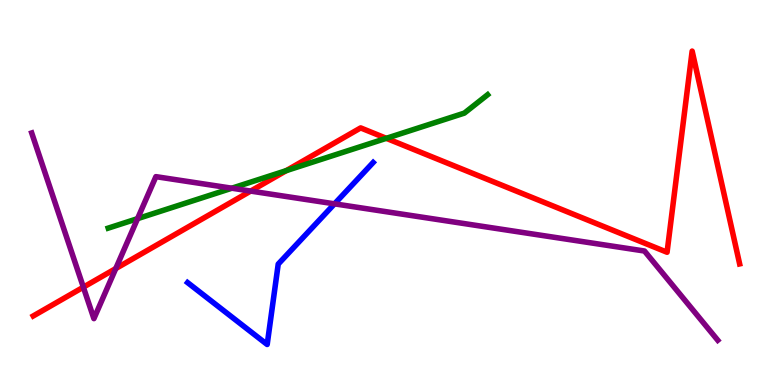[{'lines': ['blue', 'red'], 'intersections': []}, {'lines': ['green', 'red'], 'intersections': [{'x': 3.69, 'y': 5.57}, {'x': 4.98, 'y': 6.41}]}, {'lines': ['purple', 'red'], 'intersections': [{'x': 1.08, 'y': 2.54}, {'x': 1.49, 'y': 3.02}, {'x': 3.23, 'y': 5.04}]}, {'lines': ['blue', 'green'], 'intersections': []}, {'lines': ['blue', 'purple'], 'intersections': [{'x': 4.32, 'y': 4.71}]}, {'lines': ['green', 'purple'], 'intersections': [{'x': 1.77, 'y': 4.32}, {'x': 2.99, 'y': 5.11}]}]